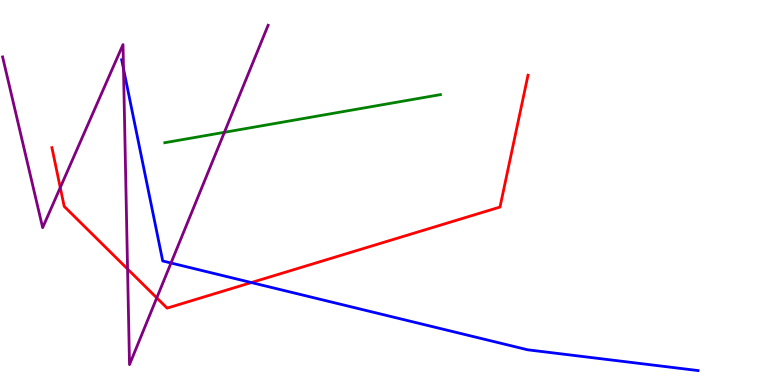[{'lines': ['blue', 'red'], 'intersections': [{'x': 3.24, 'y': 2.66}]}, {'lines': ['green', 'red'], 'intersections': []}, {'lines': ['purple', 'red'], 'intersections': [{'x': 0.778, 'y': 5.13}, {'x': 1.65, 'y': 3.01}, {'x': 2.02, 'y': 2.26}]}, {'lines': ['blue', 'green'], 'intersections': []}, {'lines': ['blue', 'purple'], 'intersections': [{'x': 1.59, 'y': 8.21}, {'x': 2.21, 'y': 3.17}]}, {'lines': ['green', 'purple'], 'intersections': [{'x': 2.9, 'y': 6.56}]}]